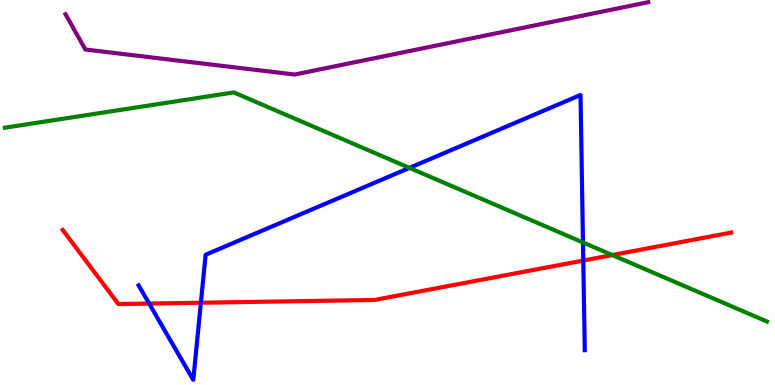[{'lines': ['blue', 'red'], 'intersections': [{'x': 1.92, 'y': 2.12}, {'x': 2.59, 'y': 2.14}, {'x': 7.53, 'y': 3.23}]}, {'lines': ['green', 'red'], 'intersections': [{'x': 7.9, 'y': 3.38}]}, {'lines': ['purple', 'red'], 'intersections': []}, {'lines': ['blue', 'green'], 'intersections': [{'x': 5.28, 'y': 5.64}, {'x': 7.52, 'y': 3.7}]}, {'lines': ['blue', 'purple'], 'intersections': []}, {'lines': ['green', 'purple'], 'intersections': []}]